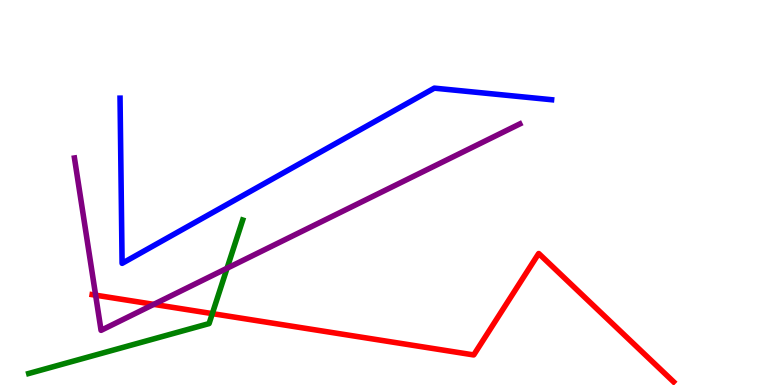[{'lines': ['blue', 'red'], 'intersections': []}, {'lines': ['green', 'red'], 'intersections': [{'x': 2.74, 'y': 1.85}]}, {'lines': ['purple', 'red'], 'intersections': [{'x': 1.23, 'y': 2.33}, {'x': 1.98, 'y': 2.09}]}, {'lines': ['blue', 'green'], 'intersections': []}, {'lines': ['blue', 'purple'], 'intersections': []}, {'lines': ['green', 'purple'], 'intersections': [{'x': 2.93, 'y': 3.03}]}]